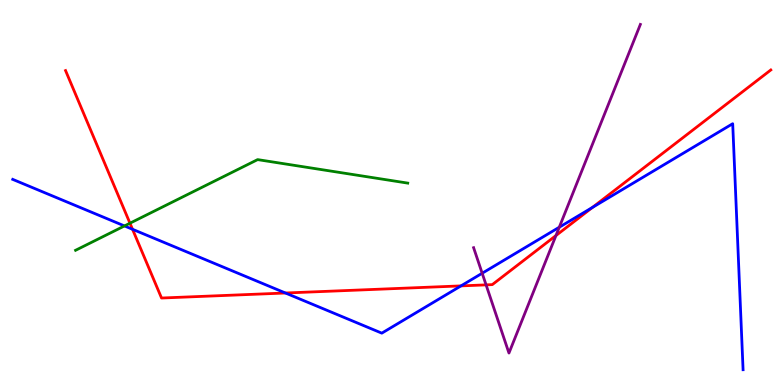[{'lines': ['blue', 'red'], 'intersections': [{'x': 1.71, 'y': 4.04}, {'x': 3.68, 'y': 2.39}, {'x': 5.95, 'y': 2.57}, {'x': 7.64, 'y': 4.61}]}, {'lines': ['green', 'red'], 'intersections': [{'x': 1.68, 'y': 4.2}]}, {'lines': ['purple', 'red'], 'intersections': [{'x': 6.27, 'y': 2.6}, {'x': 7.17, 'y': 3.88}]}, {'lines': ['blue', 'green'], 'intersections': [{'x': 1.61, 'y': 4.13}]}, {'lines': ['blue', 'purple'], 'intersections': [{'x': 6.22, 'y': 2.9}, {'x': 7.22, 'y': 4.1}]}, {'lines': ['green', 'purple'], 'intersections': []}]